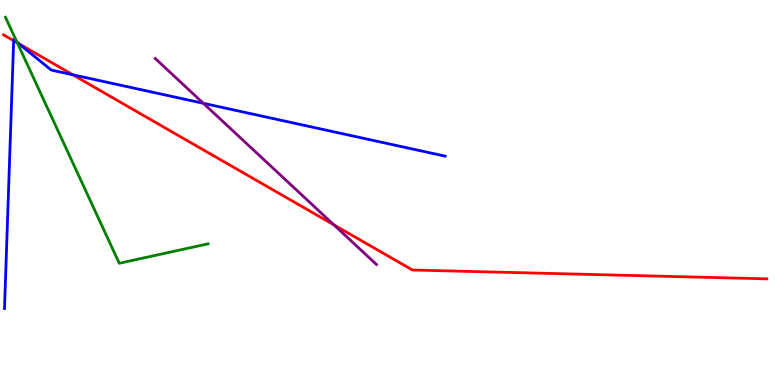[{'lines': ['blue', 'red'], 'intersections': [{'x': 0.176, 'y': 8.94}, {'x': 0.241, 'y': 8.87}, {'x': 0.94, 'y': 8.06}]}, {'lines': ['green', 'red'], 'intersections': [{'x': 0.223, 'y': 8.89}]}, {'lines': ['purple', 'red'], 'intersections': [{'x': 4.31, 'y': 4.16}]}, {'lines': ['blue', 'green'], 'intersections': [{'x': 0.22, 'y': 8.9}]}, {'lines': ['blue', 'purple'], 'intersections': [{'x': 2.62, 'y': 7.32}]}, {'lines': ['green', 'purple'], 'intersections': []}]